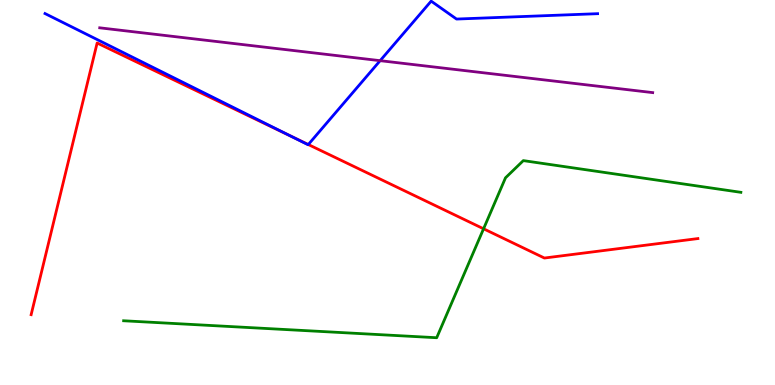[{'lines': ['blue', 'red'], 'intersections': [{'x': 3.75, 'y': 6.47}, {'x': 3.98, 'y': 6.25}]}, {'lines': ['green', 'red'], 'intersections': [{'x': 6.24, 'y': 4.06}]}, {'lines': ['purple', 'red'], 'intersections': []}, {'lines': ['blue', 'green'], 'intersections': []}, {'lines': ['blue', 'purple'], 'intersections': [{'x': 4.91, 'y': 8.42}]}, {'lines': ['green', 'purple'], 'intersections': []}]